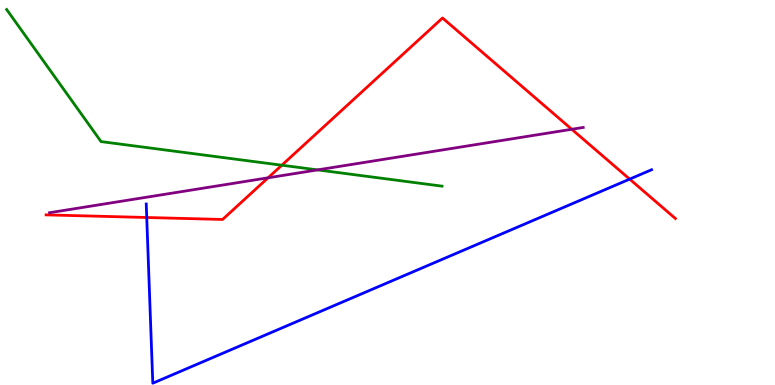[{'lines': ['blue', 'red'], 'intersections': [{'x': 1.89, 'y': 4.35}, {'x': 8.12, 'y': 5.35}]}, {'lines': ['green', 'red'], 'intersections': [{'x': 3.64, 'y': 5.71}]}, {'lines': ['purple', 'red'], 'intersections': [{'x': 3.46, 'y': 5.38}, {'x': 7.38, 'y': 6.64}]}, {'lines': ['blue', 'green'], 'intersections': []}, {'lines': ['blue', 'purple'], 'intersections': []}, {'lines': ['green', 'purple'], 'intersections': [{'x': 4.1, 'y': 5.59}]}]